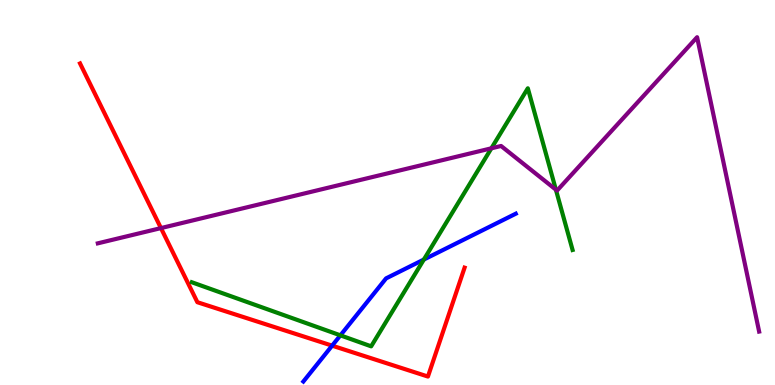[{'lines': ['blue', 'red'], 'intersections': [{'x': 4.29, 'y': 1.02}]}, {'lines': ['green', 'red'], 'intersections': []}, {'lines': ['purple', 'red'], 'intersections': [{'x': 2.08, 'y': 4.08}]}, {'lines': ['blue', 'green'], 'intersections': [{'x': 4.39, 'y': 1.29}, {'x': 5.47, 'y': 3.26}]}, {'lines': ['blue', 'purple'], 'intersections': []}, {'lines': ['green', 'purple'], 'intersections': [{'x': 6.34, 'y': 6.15}, {'x': 7.17, 'y': 5.07}]}]